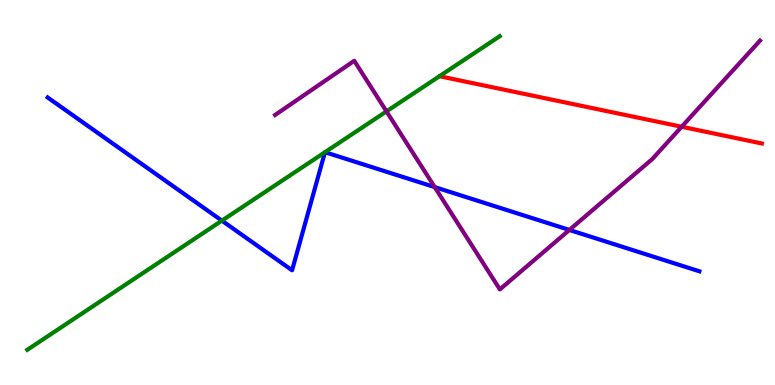[{'lines': ['blue', 'red'], 'intersections': []}, {'lines': ['green', 'red'], 'intersections': []}, {'lines': ['purple', 'red'], 'intersections': [{'x': 8.8, 'y': 6.71}]}, {'lines': ['blue', 'green'], 'intersections': [{'x': 2.86, 'y': 4.27}, {'x': 4.19, 'y': 6.05}, {'x': 4.19, 'y': 6.05}]}, {'lines': ['blue', 'purple'], 'intersections': [{'x': 5.61, 'y': 5.14}, {'x': 7.35, 'y': 4.03}]}, {'lines': ['green', 'purple'], 'intersections': [{'x': 4.99, 'y': 7.11}]}]